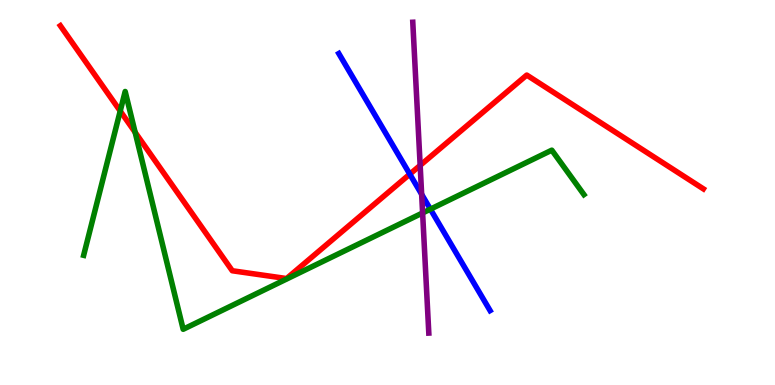[{'lines': ['blue', 'red'], 'intersections': [{'x': 5.29, 'y': 5.48}]}, {'lines': ['green', 'red'], 'intersections': [{'x': 1.55, 'y': 7.12}, {'x': 1.74, 'y': 6.56}]}, {'lines': ['purple', 'red'], 'intersections': [{'x': 5.42, 'y': 5.7}]}, {'lines': ['blue', 'green'], 'intersections': [{'x': 5.55, 'y': 4.57}]}, {'lines': ['blue', 'purple'], 'intersections': [{'x': 5.44, 'y': 4.95}]}, {'lines': ['green', 'purple'], 'intersections': [{'x': 5.45, 'y': 4.47}]}]